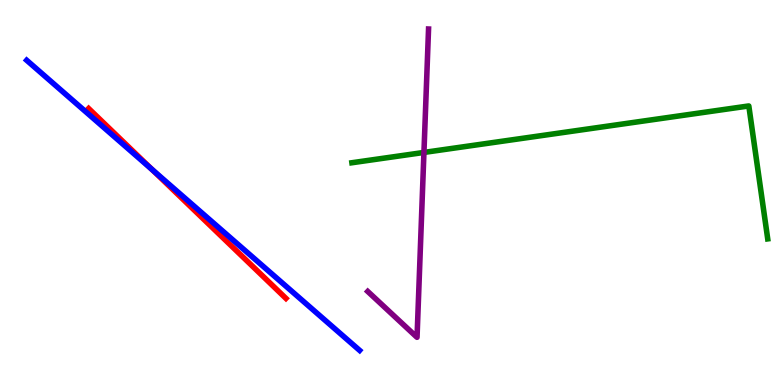[{'lines': ['blue', 'red'], 'intersections': [{'x': 1.96, 'y': 5.6}]}, {'lines': ['green', 'red'], 'intersections': []}, {'lines': ['purple', 'red'], 'intersections': []}, {'lines': ['blue', 'green'], 'intersections': []}, {'lines': ['blue', 'purple'], 'intersections': []}, {'lines': ['green', 'purple'], 'intersections': [{'x': 5.47, 'y': 6.04}]}]